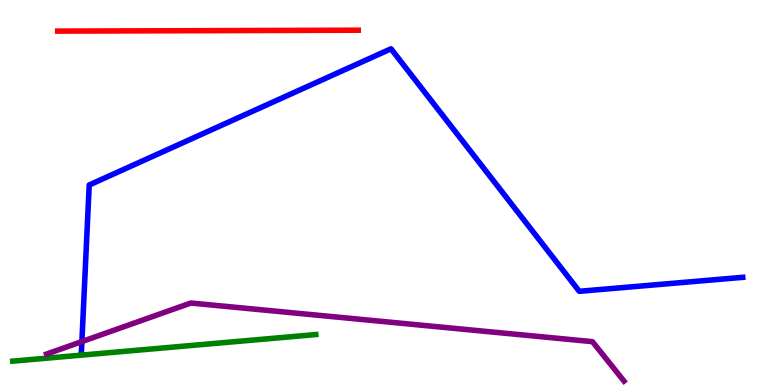[{'lines': ['blue', 'red'], 'intersections': []}, {'lines': ['green', 'red'], 'intersections': []}, {'lines': ['purple', 'red'], 'intersections': []}, {'lines': ['blue', 'green'], 'intersections': []}, {'lines': ['blue', 'purple'], 'intersections': [{'x': 1.06, 'y': 1.13}]}, {'lines': ['green', 'purple'], 'intersections': []}]